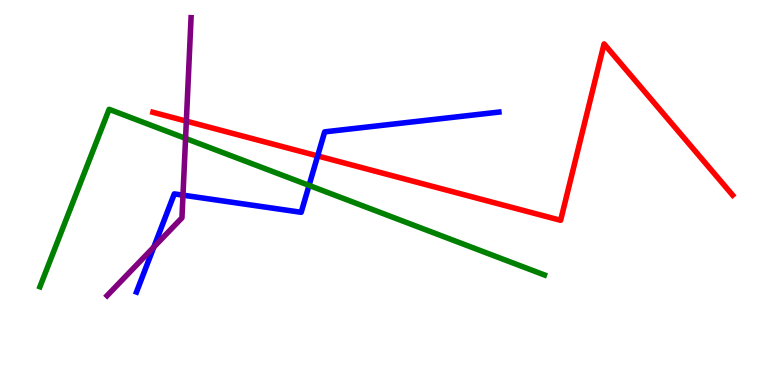[{'lines': ['blue', 'red'], 'intersections': [{'x': 4.1, 'y': 5.95}]}, {'lines': ['green', 'red'], 'intersections': []}, {'lines': ['purple', 'red'], 'intersections': [{'x': 2.4, 'y': 6.85}]}, {'lines': ['blue', 'green'], 'intersections': [{'x': 3.99, 'y': 5.18}]}, {'lines': ['blue', 'purple'], 'intersections': [{'x': 1.98, 'y': 3.58}, {'x': 2.36, 'y': 4.93}]}, {'lines': ['green', 'purple'], 'intersections': [{'x': 2.39, 'y': 6.4}]}]